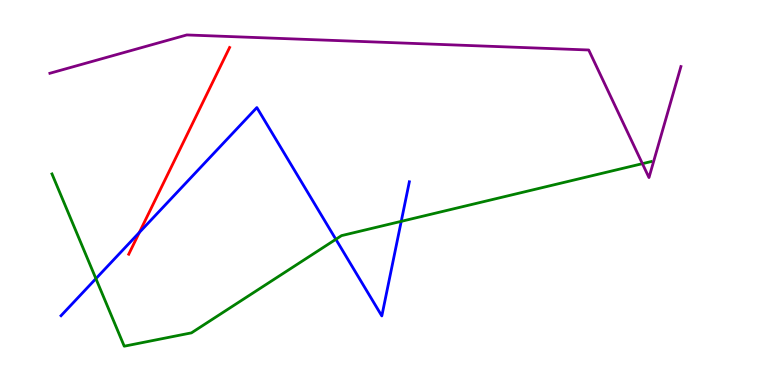[{'lines': ['blue', 'red'], 'intersections': [{'x': 1.8, 'y': 3.96}]}, {'lines': ['green', 'red'], 'intersections': []}, {'lines': ['purple', 'red'], 'intersections': []}, {'lines': ['blue', 'green'], 'intersections': [{'x': 1.24, 'y': 2.76}, {'x': 4.33, 'y': 3.78}, {'x': 5.18, 'y': 4.25}]}, {'lines': ['blue', 'purple'], 'intersections': []}, {'lines': ['green', 'purple'], 'intersections': [{'x': 8.29, 'y': 5.75}]}]